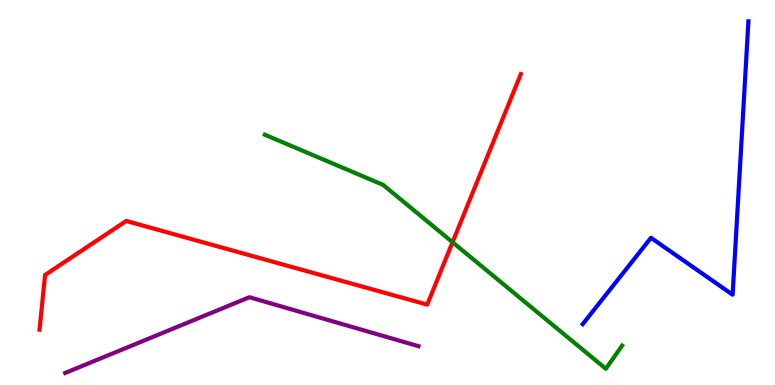[{'lines': ['blue', 'red'], 'intersections': []}, {'lines': ['green', 'red'], 'intersections': [{'x': 5.84, 'y': 3.71}]}, {'lines': ['purple', 'red'], 'intersections': []}, {'lines': ['blue', 'green'], 'intersections': []}, {'lines': ['blue', 'purple'], 'intersections': []}, {'lines': ['green', 'purple'], 'intersections': []}]